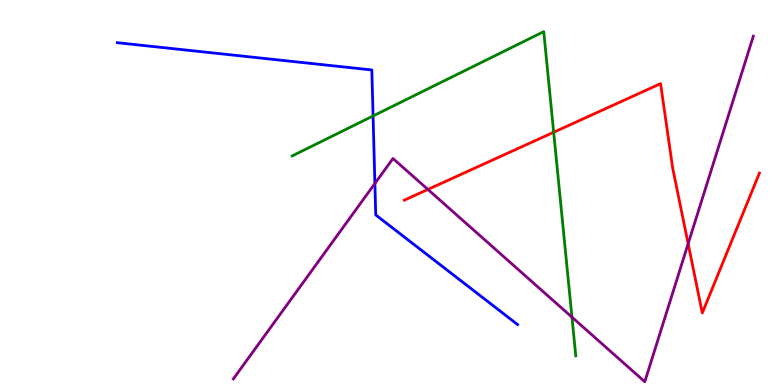[{'lines': ['blue', 'red'], 'intersections': []}, {'lines': ['green', 'red'], 'intersections': [{'x': 7.14, 'y': 6.56}]}, {'lines': ['purple', 'red'], 'intersections': [{'x': 5.52, 'y': 5.08}, {'x': 8.88, 'y': 3.67}]}, {'lines': ['blue', 'green'], 'intersections': [{'x': 4.81, 'y': 6.99}]}, {'lines': ['blue', 'purple'], 'intersections': [{'x': 4.84, 'y': 5.23}]}, {'lines': ['green', 'purple'], 'intersections': [{'x': 7.38, 'y': 1.76}]}]